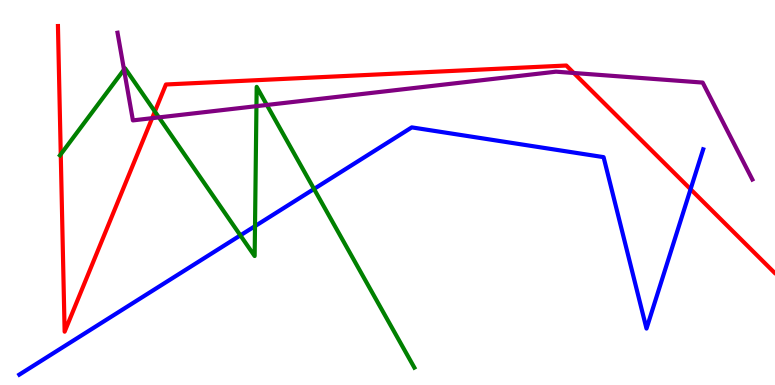[{'lines': ['blue', 'red'], 'intersections': [{'x': 8.91, 'y': 5.09}]}, {'lines': ['green', 'red'], 'intersections': [{'x': 0.784, 'y': 5.99}, {'x': 2.0, 'y': 7.1}]}, {'lines': ['purple', 'red'], 'intersections': [{'x': 1.96, 'y': 6.93}, {'x': 7.4, 'y': 8.1}]}, {'lines': ['blue', 'green'], 'intersections': [{'x': 3.1, 'y': 3.89}, {'x': 3.29, 'y': 4.13}, {'x': 4.05, 'y': 5.09}]}, {'lines': ['blue', 'purple'], 'intersections': []}, {'lines': ['green', 'purple'], 'intersections': [{'x': 1.6, 'y': 8.19}, {'x': 2.05, 'y': 6.95}, {'x': 3.31, 'y': 7.24}, {'x': 3.44, 'y': 7.27}]}]